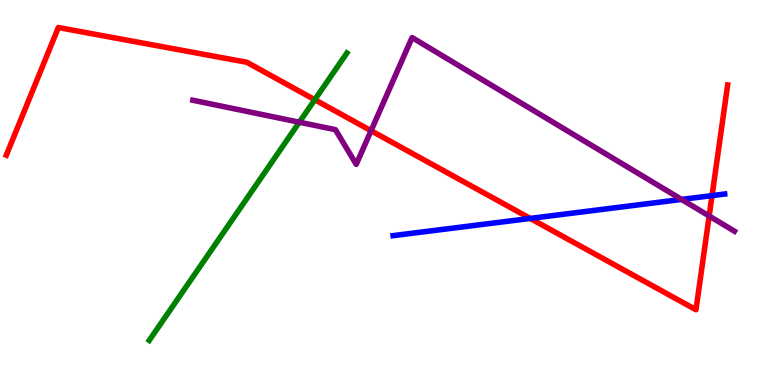[{'lines': ['blue', 'red'], 'intersections': [{'x': 6.84, 'y': 4.33}, {'x': 9.19, 'y': 4.92}]}, {'lines': ['green', 'red'], 'intersections': [{'x': 4.06, 'y': 7.41}]}, {'lines': ['purple', 'red'], 'intersections': [{'x': 4.79, 'y': 6.6}, {'x': 9.15, 'y': 4.39}]}, {'lines': ['blue', 'green'], 'intersections': []}, {'lines': ['blue', 'purple'], 'intersections': [{'x': 8.79, 'y': 4.82}]}, {'lines': ['green', 'purple'], 'intersections': [{'x': 3.86, 'y': 6.83}]}]